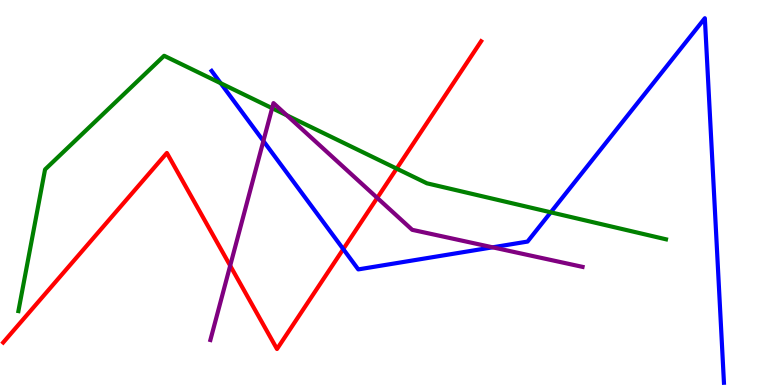[{'lines': ['blue', 'red'], 'intersections': [{'x': 4.43, 'y': 3.53}]}, {'lines': ['green', 'red'], 'intersections': [{'x': 5.12, 'y': 5.62}]}, {'lines': ['purple', 'red'], 'intersections': [{'x': 2.97, 'y': 3.1}, {'x': 4.87, 'y': 4.86}]}, {'lines': ['blue', 'green'], 'intersections': [{'x': 2.85, 'y': 7.84}, {'x': 7.11, 'y': 4.49}]}, {'lines': ['blue', 'purple'], 'intersections': [{'x': 3.4, 'y': 6.34}, {'x': 6.36, 'y': 3.58}]}, {'lines': ['green', 'purple'], 'intersections': [{'x': 3.51, 'y': 7.19}, {'x': 3.7, 'y': 7.0}]}]